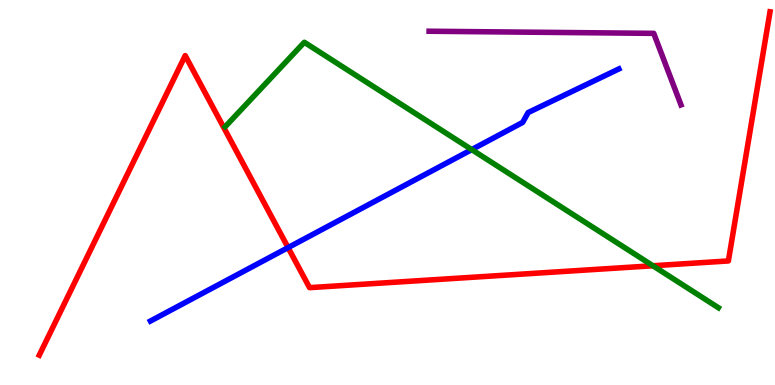[{'lines': ['blue', 'red'], 'intersections': [{'x': 3.72, 'y': 3.57}]}, {'lines': ['green', 'red'], 'intersections': [{'x': 8.42, 'y': 3.1}]}, {'lines': ['purple', 'red'], 'intersections': []}, {'lines': ['blue', 'green'], 'intersections': [{'x': 6.09, 'y': 6.11}]}, {'lines': ['blue', 'purple'], 'intersections': []}, {'lines': ['green', 'purple'], 'intersections': []}]